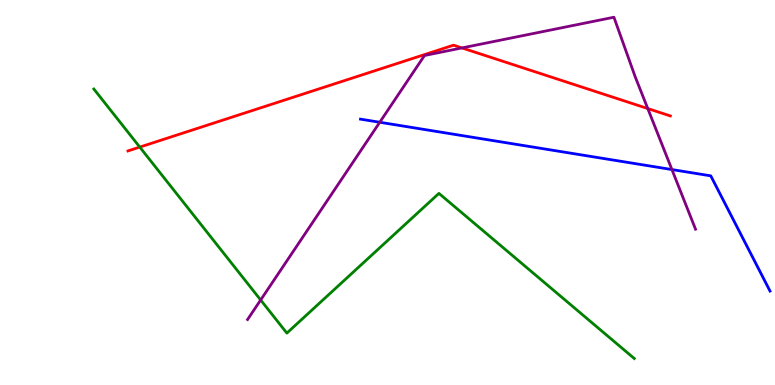[{'lines': ['blue', 'red'], 'intersections': []}, {'lines': ['green', 'red'], 'intersections': [{'x': 1.8, 'y': 6.18}]}, {'lines': ['purple', 'red'], 'intersections': [{'x': 5.96, 'y': 8.76}, {'x': 8.36, 'y': 7.18}]}, {'lines': ['blue', 'green'], 'intersections': []}, {'lines': ['blue', 'purple'], 'intersections': [{'x': 4.9, 'y': 6.82}, {'x': 8.67, 'y': 5.6}]}, {'lines': ['green', 'purple'], 'intersections': [{'x': 3.36, 'y': 2.21}]}]